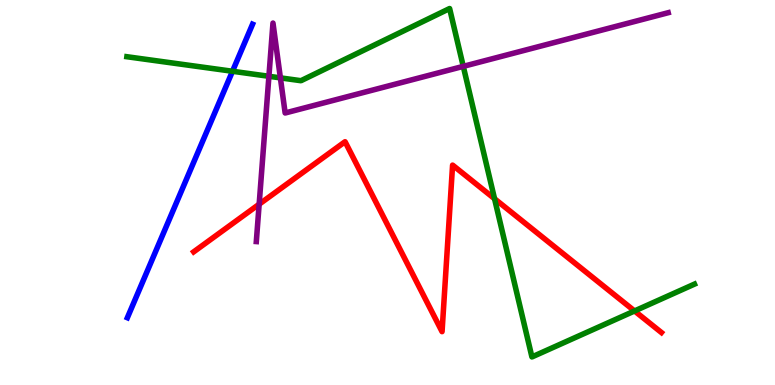[{'lines': ['blue', 'red'], 'intersections': []}, {'lines': ['green', 'red'], 'intersections': [{'x': 6.38, 'y': 4.84}, {'x': 8.19, 'y': 1.92}]}, {'lines': ['purple', 'red'], 'intersections': [{'x': 3.34, 'y': 4.7}]}, {'lines': ['blue', 'green'], 'intersections': [{'x': 3.0, 'y': 8.15}]}, {'lines': ['blue', 'purple'], 'intersections': []}, {'lines': ['green', 'purple'], 'intersections': [{'x': 3.47, 'y': 8.02}, {'x': 3.62, 'y': 7.98}, {'x': 5.98, 'y': 8.28}]}]